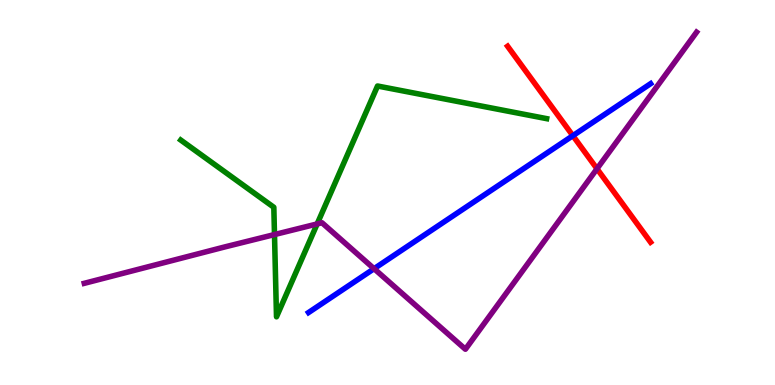[{'lines': ['blue', 'red'], 'intersections': [{'x': 7.39, 'y': 6.48}]}, {'lines': ['green', 'red'], 'intersections': []}, {'lines': ['purple', 'red'], 'intersections': [{'x': 7.7, 'y': 5.62}]}, {'lines': ['blue', 'green'], 'intersections': []}, {'lines': ['blue', 'purple'], 'intersections': [{'x': 4.83, 'y': 3.02}]}, {'lines': ['green', 'purple'], 'intersections': [{'x': 3.54, 'y': 3.91}, {'x': 4.09, 'y': 4.18}]}]